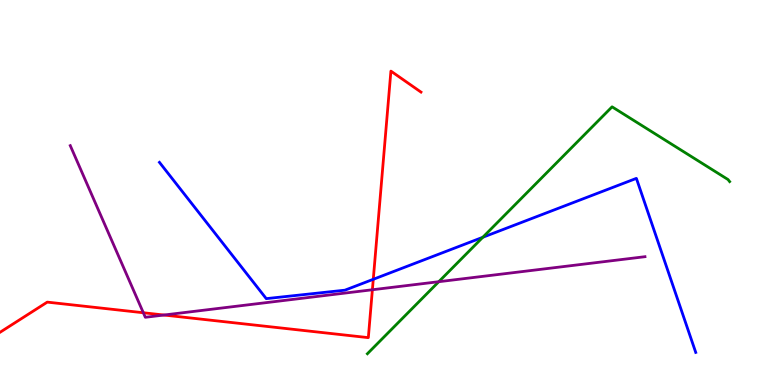[{'lines': ['blue', 'red'], 'intersections': [{'x': 4.82, 'y': 2.75}]}, {'lines': ['green', 'red'], 'intersections': []}, {'lines': ['purple', 'red'], 'intersections': [{'x': 1.85, 'y': 1.88}, {'x': 2.12, 'y': 1.82}, {'x': 4.8, 'y': 2.47}]}, {'lines': ['blue', 'green'], 'intersections': [{'x': 6.23, 'y': 3.84}]}, {'lines': ['blue', 'purple'], 'intersections': []}, {'lines': ['green', 'purple'], 'intersections': [{'x': 5.66, 'y': 2.68}]}]